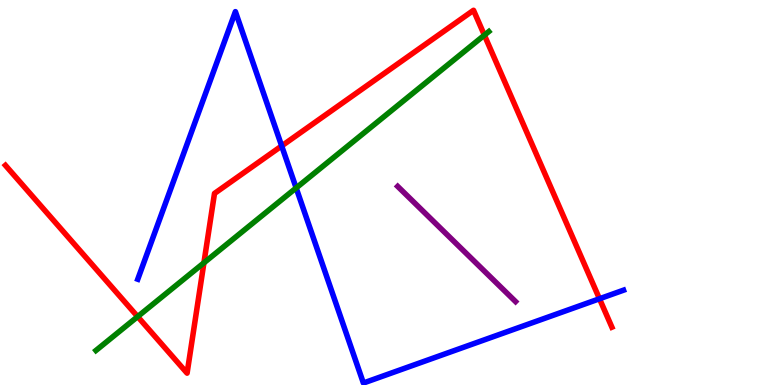[{'lines': ['blue', 'red'], 'intersections': [{'x': 3.63, 'y': 6.21}, {'x': 7.74, 'y': 2.24}]}, {'lines': ['green', 'red'], 'intersections': [{'x': 1.78, 'y': 1.78}, {'x': 2.63, 'y': 3.17}, {'x': 6.25, 'y': 9.09}]}, {'lines': ['purple', 'red'], 'intersections': []}, {'lines': ['blue', 'green'], 'intersections': [{'x': 3.82, 'y': 5.12}]}, {'lines': ['blue', 'purple'], 'intersections': []}, {'lines': ['green', 'purple'], 'intersections': []}]